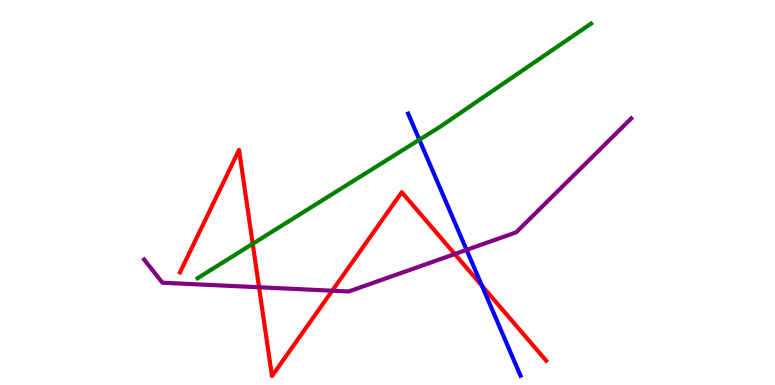[{'lines': ['blue', 'red'], 'intersections': [{'x': 6.22, 'y': 2.58}]}, {'lines': ['green', 'red'], 'intersections': [{'x': 3.26, 'y': 3.67}]}, {'lines': ['purple', 'red'], 'intersections': [{'x': 3.34, 'y': 2.54}, {'x': 4.29, 'y': 2.45}, {'x': 5.87, 'y': 3.4}]}, {'lines': ['blue', 'green'], 'intersections': [{'x': 5.41, 'y': 6.37}]}, {'lines': ['blue', 'purple'], 'intersections': [{'x': 6.02, 'y': 3.51}]}, {'lines': ['green', 'purple'], 'intersections': []}]